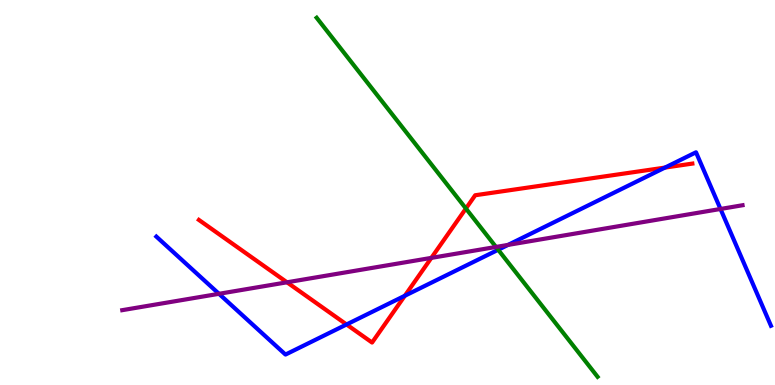[{'lines': ['blue', 'red'], 'intersections': [{'x': 4.47, 'y': 1.57}, {'x': 5.22, 'y': 2.32}, {'x': 8.58, 'y': 5.65}]}, {'lines': ['green', 'red'], 'intersections': [{'x': 6.01, 'y': 4.58}]}, {'lines': ['purple', 'red'], 'intersections': [{'x': 3.7, 'y': 2.67}, {'x': 5.57, 'y': 3.3}]}, {'lines': ['blue', 'green'], 'intersections': [{'x': 6.43, 'y': 3.51}]}, {'lines': ['blue', 'purple'], 'intersections': [{'x': 2.83, 'y': 2.37}, {'x': 6.56, 'y': 3.64}, {'x': 9.3, 'y': 4.57}]}, {'lines': ['green', 'purple'], 'intersections': [{'x': 6.4, 'y': 3.59}]}]